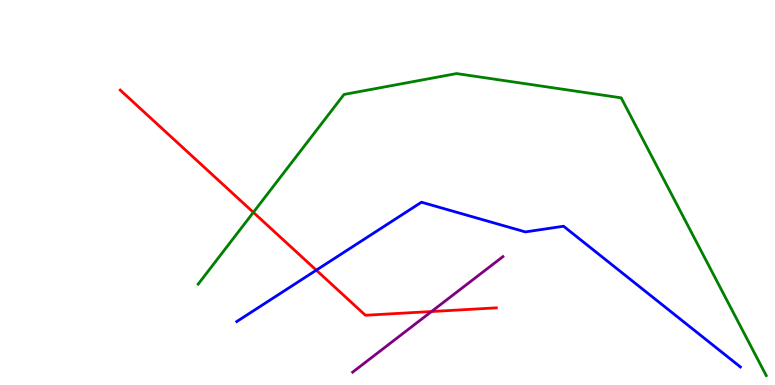[{'lines': ['blue', 'red'], 'intersections': [{'x': 4.08, 'y': 2.98}]}, {'lines': ['green', 'red'], 'intersections': [{'x': 3.27, 'y': 4.48}]}, {'lines': ['purple', 'red'], 'intersections': [{'x': 5.57, 'y': 1.91}]}, {'lines': ['blue', 'green'], 'intersections': []}, {'lines': ['blue', 'purple'], 'intersections': []}, {'lines': ['green', 'purple'], 'intersections': []}]